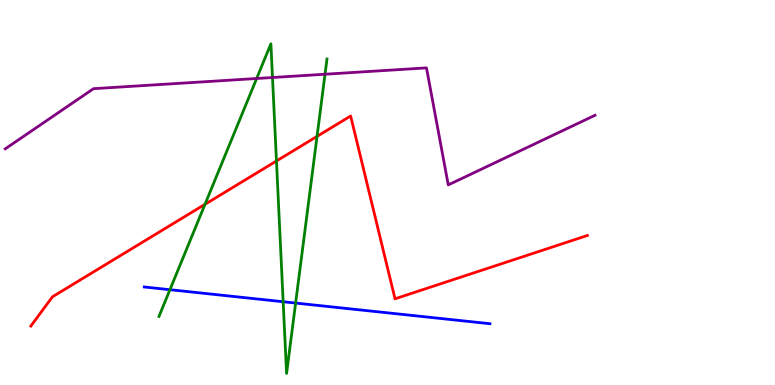[{'lines': ['blue', 'red'], 'intersections': []}, {'lines': ['green', 'red'], 'intersections': [{'x': 2.65, 'y': 4.69}, {'x': 3.57, 'y': 5.82}, {'x': 4.09, 'y': 6.46}]}, {'lines': ['purple', 'red'], 'intersections': []}, {'lines': ['blue', 'green'], 'intersections': [{'x': 2.19, 'y': 2.48}, {'x': 3.65, 'y': 2.16}, {'x': 3.81, 'y': 2.13}]}, {'lines': ['blue', 'purple'], 'intersections': []}, {'lines': ['green', 'purple'], 'intersections': [{'x': 3.31, 'y': 7.96}, {'x': 3.52, 'y': 7.99}, {'x': 4.19, 'y': 8.07}]}]